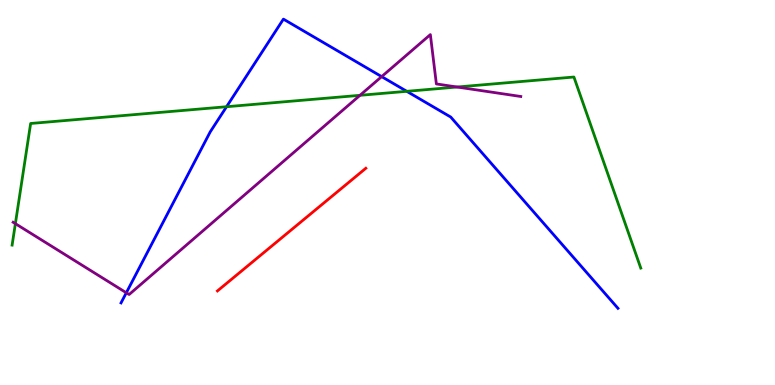[{'lines': ['blue', 'red'], 'intersections': []}, {'lines': ['green', 'red'], 'intersections': []}, {'lines': ['purple', 'red'], 'intersections': []}, {'lines': ['blue', 'green'], 'intersections': [{'x': 2.92, 'y': 7.23}, {'x': 5.25, 'y': 7.63}]}, {'lines': ['blue', 'purple'], 'intersections': [{'x': 1.63, 'y': 2.4}, {'x': 4.92, 'y': 8.01}]}, {'lines': ['green', 'purple'], 'intersections': [{'x': 0.198, 'y': 4.19}, {'x': 4.64, 'y': 7.52}, {'x': 5.9, 'y': 7.74}]}]